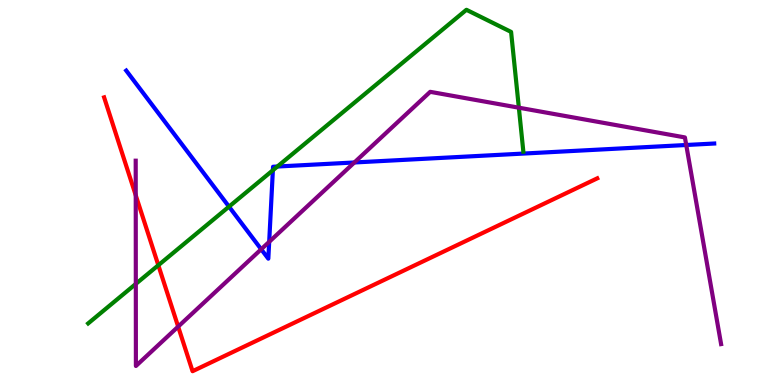[{'lines': ['blue', 'red'], 'intersections': []}, {'lines': ['green', 'red'], 'intersections': [{'x': 2.04, 'y': 3.11}]}, {'lines': ['purple', 'red'], 'intersections': [{'x': 1.75, 'y': 4.93}, {'x': 2.3, 'y': 1.52}]}, {'lines': ['blue', 'green'], 'intersections': [{'x': 2.95, 'y': 4.63}, {'x': 3.52, 'y': 5.58}, {'x': 3.58, 'y': 5.67}]}, {'lines': ['blue', 'purple'], 'intersections': [{'x': 3.37, 'y': 3.53}, {'x': 3.47, 'y': 3.72}, {'x': 4.57, 'y': 5.78}, {'x': 8.85, 'y': 6.23}]}, {'lines': ['green', 'purple'], 'intersections': [{'x': 1.75, 'y': 2.63}, {'x': 6.69, 'y': 7.2}]}]